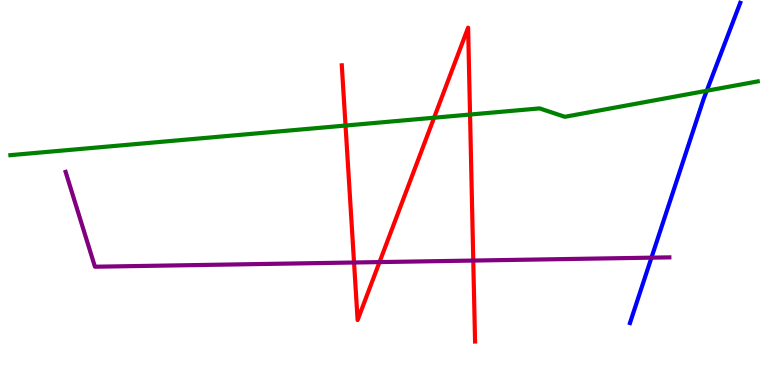[{'lines': ['blue', 'red'], 'intersections': []}, {'lines': ['green', 'red'], 'intersections': [{'x': 4.46, 'y': 6.74}, {'x': 5.6, 'y': 6.94}, {'x': 6.07, 'y': 7.02}]}, {'lines': ['purple', 'red'], 'intersections': [{'x': 4.57, 'y': 3.18}, {'x': 4.9, 'y': 3.19}, {'x': 6.11, 'y': 3.23}]}, {'lines': ['blue', 'green'], 'intersections': [{'x': 9.12, 'y': 7.64}]}, {'lines': ['blue', 'purple'], 'intersections': [{'x': 8.41, 'y': 3.31}]}, {'lines': ['green', 'purple'], 'intersections': []}]